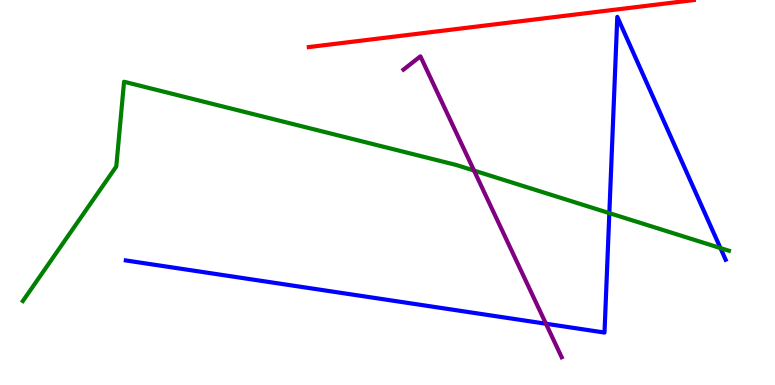[{'lines': ['blue', 'red'], 'intersections': []}, {'lines': ['green', 'red'], 'intersections': []}, {'lines': ['purple', 'red'], 'intersections': []}, {'lines': ['blue', 'green'], 'intersections': [{'x': 7.86, 'y': 4.46}, {'x': 9.3, 'y': 3.56}]}, {'lines': ['blue', 'purple'], 'intersections': [{'x': 7.04, 'y': 1.59}]}, {'lines': ['green', 'purple'], 'intersections': [{'x': 6.12, 'y': 5.57}]}]